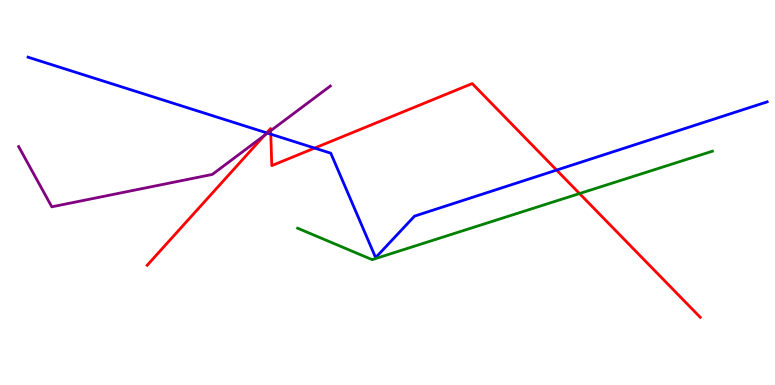[{'lines': ['blue', 'red'], 'intersections': [{'x': 3.44, 'y': 6.55}, {'x': 3.49, 'y': 6.52}, {'x': 4.06, 'y': 6.15}, {'x': 7.18, 'y': 5.58}]}, {'lines': ['green', 'red'], 'intersections': [{'x': 7.48, 'y': 4.97}]}, {'lines': ['purple', 'red'], 'intersections': [{'x': 3.41, 'y': 6.48}, {'x': 3.49, 'y': 6.6}]}, {'lines': ['blue', 'green'], 'intersections': []}, {'lines': ['blue', 'purple'], 'intersections': [{'x': 3.45, 'y': 6.54}]}, {'lines': ['green', 'purple'], 'intersections': []}]